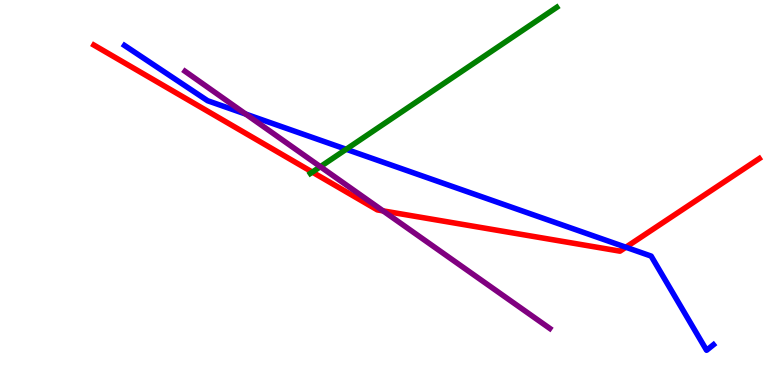[{'lines': ['blue', 'red'], 'intersections': [{'x': 8.08, 'y': 3.58}]}, {'lines': ['green', 'red'], 'intersections': [{'x': 4.03, 'y': 5.53}]}, {'lines': ['purple', 'red'], 'intersections': [{'x': 4.94, 'y': 4.52}]}, {'lines': ['blue', 'green'], 'intersections': [{'x': 4.47, 'y': 6.12}]}, {'lines': ['blue', 'purple'], 'intersections': [{'x': 3.17, 'y': 7.04}]}, {'lines': ['green', 'purple'], 'intersections': [{'x': 4.13, 'y': 5.67}]}]